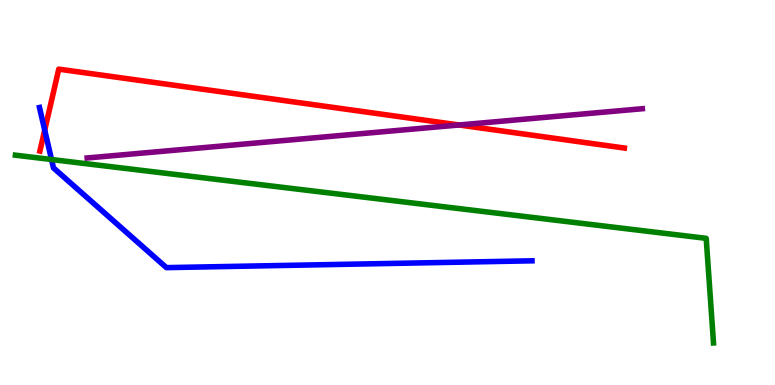[{'lines': ['blue', 'red'], 'intersections': [{'x': 0.577, 'y': 6.62}]}, {'lines': ['green', 'red'], 'intersections': []}, {'lines': ['purple', 'red'], 'intersections': [{'x': 5.92, 'y': 6.75}]}, {'lines': ['blue', 'green'], 'intersections': [{'x': 0.665, 'y': 5.86}]}, {'lines': ['blue', 'purple'], 'intersections': []}, {'lines': ['green', 'purple'], 'intersections': []}]